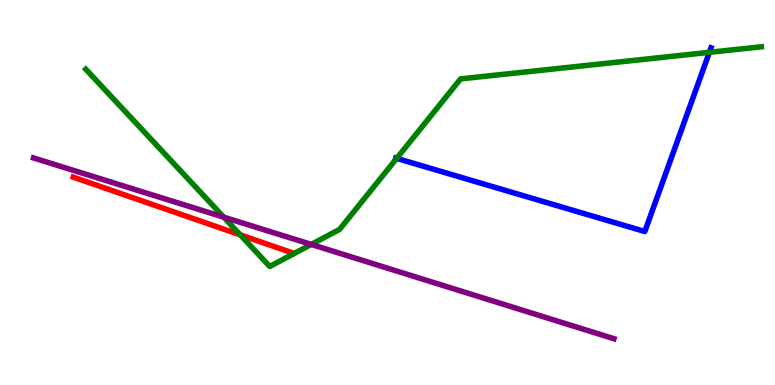[{'lines': ['blue', 'red'], 'intersections': []}, {'lines': ['green', 'red'], 'intersections': [{'x': 3.1, 'y': 3.9}]}, {'lines': ['purple', 'red'], 'intersections': []}, {'lines': ['blue', 'green'], 'intersections': [{'x': 5.12, 'y': 5.89}, {'x': 9.15, 'y': 8.64}]}, {'lines': ['blue', 'purple'], 'intersections': []}, {'lines': ['green', 'purple'], 'intersections': [{'x': 2.89, 'y': 4.36}, {'x': 4.02, 'y': 3.65}]}]